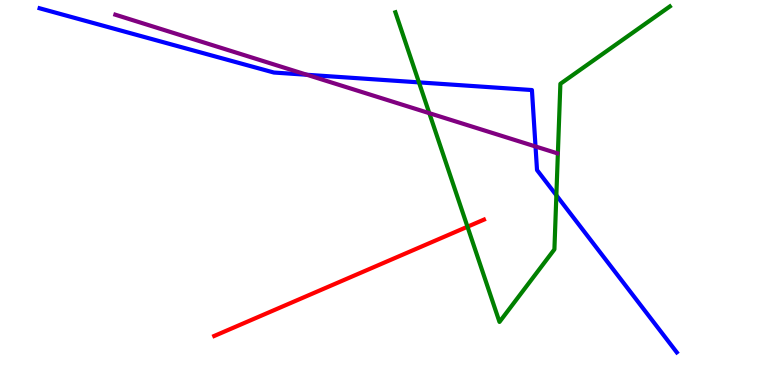[{'lines': ['blue', 'red'], 'intersections': []}, {'lines': ['green', 'red'], 'intersections': [{'x': 6.03, 'y': 4.11}]}, {'lines': ['purple', 'red'], 'intersections': []}, {'lines': ['blue', 'green'], 'intersections': [{'x': 5.41, 'y': 7.86}, {'x': 7.18, 'y': 4.93}]}, {'lines': ['blue', 'purple'], 'intersections': [{'x': 3.96, 'y': 8.06}, {'x': 6.91, 'y': 6.2}]}, {'lines': ['green', 'purple'], 'intersections': [{'x': 5.54, 'y': 7.06}]}]